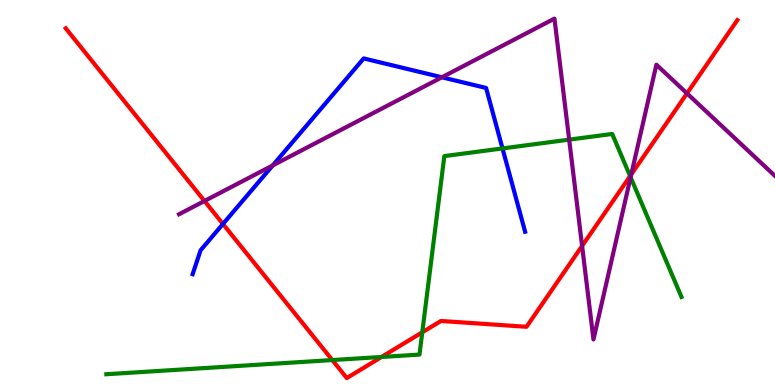[{'lines': ['blue', 'red'], 'intersections': [{'x': 2.88, 'y': 4.18}]}, {'lines': ['green', 'red'], 'intersections': [{'x': 4.29, 'y': 0.648}, {'x': 4.92, 'y': 0.728}, {'x': 5.45, 'y': 1.37}, {'x': 8.13, 'y': 5.43}]}, {'lines': ['purple', 'red'], 'intersections': [{'x': 2.64, 'y': 4.78}, {'x': 7.51, 'y': 3.61}, {'x': 8.15, 'y': 5.47}, {'x': 8.86, 'y': 7.57}]}, {'lines': ['blue', 'green'], 'intersections': [{'x': 6.48, 'y': 6.14}]}, {'lines': ['blue', 'purple'], 'intersections': [{'x': 3.52, 'y': 5.7}, {'x': 5.7, 'y': 7.99}]}, {'lines': ['green', 'purple'], 'intersections': [{'x': 7.34, 'y': 6.37}, {'x': 8.14, 'y': 5.4}]}]